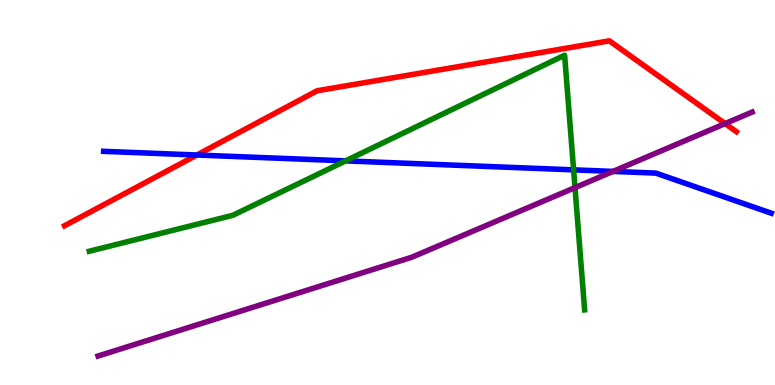[{'lines': ['blue', 'red'], 'intersections': [{'x': 2.54, 'y': 5.97}]}, {'lines': ['green', 'red'], 'intersections': []}, {'lines': ['purple', 'red'], 'intersections': [{'x': 9.36, 'y': 6.79}]}, {'lines': ['blue', 'green'], 'intersections': [{'x': 4.46, 'y': 5.82}, {'x': 7.4, 'y': 5.59}]}, {'lines': ['blue', 'purple'], 'intersections': [{'x': 7.91, 'y': 5.55}]}, {'lines': ['green', 'purple'], 'intersections': [{'x': 7.42, 'y': 5.13}]}]